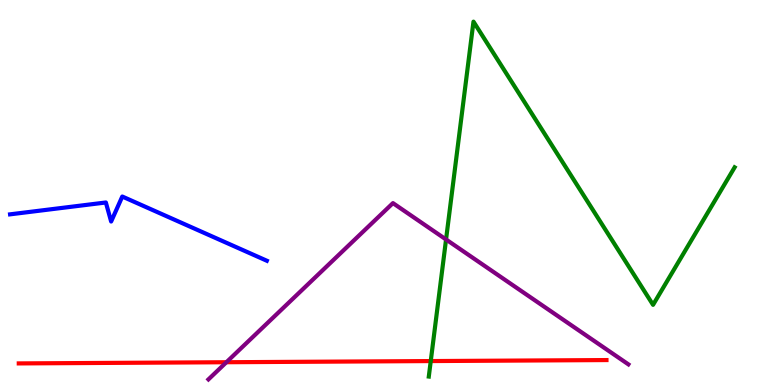[{'lines': ['blue', 'red'], 'intersections': []}, {'lines': ['green', 'red'], 'intersections': [{'x': 5.56, 'y': 0.622}]}, {'lines': ['purple', 'red'], 'intersections': [{'x': 2.92, 'y': 0.591}]}, {'lines': ['blue', 'green'], 'intersections': []}, {'lines': ['blue', 'purple'], 'intersections': []}, {'lines': ['green', 'purple'], 'intersections': [{'x': 5.76, 'y': 3.78}]}]